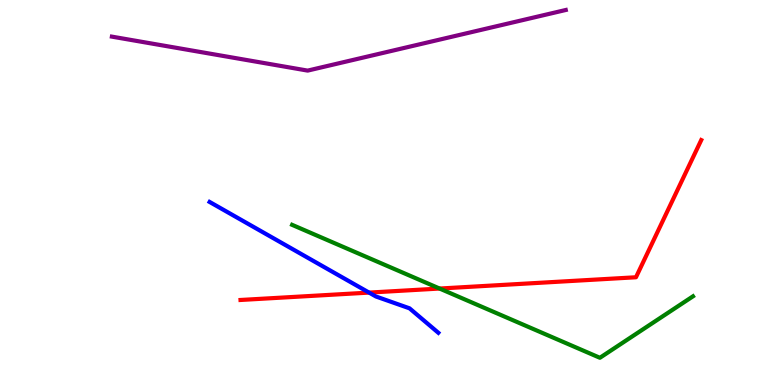[{'lines': ['blue', 'red'], 'intersections': [{'x': 4.76, 'y': 2.4}]}, {'lines': ['green', 'red'], 'intersections': [{'x': 5.67, 'y': 2.51}]}, {'lines': ['purple', 'red'], 'intersections': []}, {'lines': ['blue', 'green'], 'intersections': []}, {'lines': ['blue', 'purple'], 'intersections': []}, {'lines': ['green', 'purple'], 'intersections': []}]